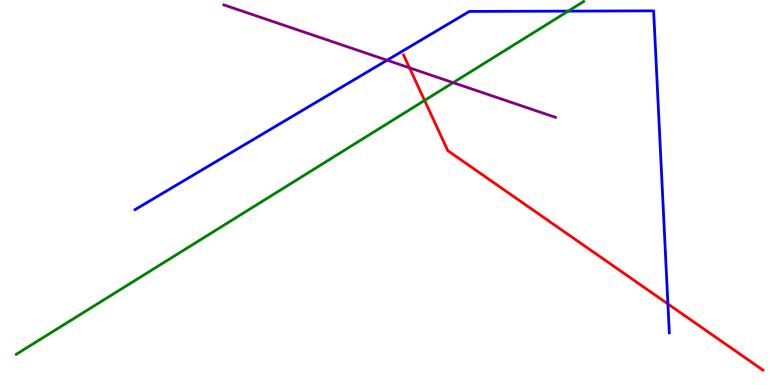[{'lines': ['blue', 'red'], 'intersections': [{'x': 8.62, 'y': 2.11}]}, {'lines': ['green', 'red'], 'intersections': [{'x': 5.48, 'y': 7.39}]}, {'lines': ['purple', 'red'], 'intersections': [{'x': 5.28, 'y': 8.24}]}, {'lines': ['blue', 'green'], 'intersections': [{'x': 7.33, 'y': 9.71}]}, {'lines': ['blue', 'purple'], 'intersections': [{'x': 4.99, 'y': 8.44}]}, {'lines': ['green', 'purple'], 'intersections': [{'x': 5.85, 'y': 7.85}]}]